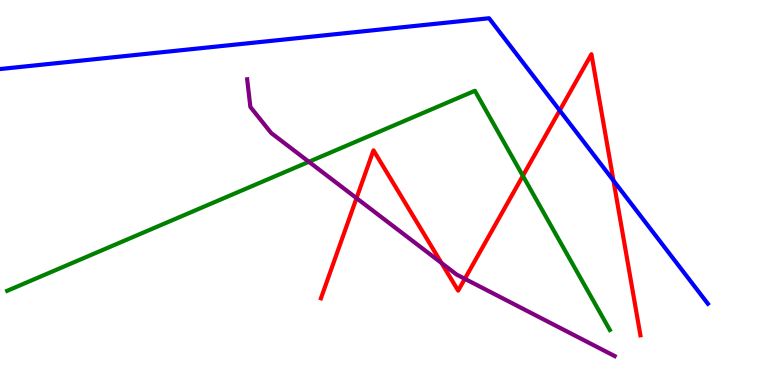[{'lines': ['blue', 'red'], 'intersections': [{'x': 7.22, 'y': 7.13}, {'x': 7.92, 'y': 5.31}]}, {'lines': ['green', 'red'], 'intersections': [{'x': 6.75, 'y': 5.43}]}, {'lines': ['purple', 'red'], 'intersections': [{'x': 4.6, 'y': 4.85}, {'x': 5.7, 'y': 3.17}, {'x': 6.0, 'y': 2.76}]}, {'lines': ['blue', 'green'], 'intersections': []}, {'lines': ['blue', 'purple'], 'intersections': []}, {'lines': ['green', 'purple'], 'intersections': [{'x': 3.99, 'y': 5.8}]}]